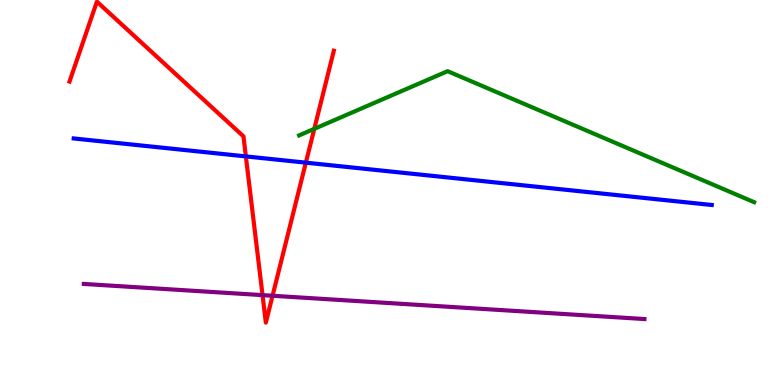[{'lines': ['blue', 'red'], 'intersections': [{'x': 3.17, 'y': 5.94}, {'x': 3.95, 'y': 5.78}]}, {'lines': ['green', 'red'], 'intersections': [{'x': 4.06, 'y': 6.65}]}, {'lines': ['purple', 'red'], 'intersections': [{'x': 3.39, 'y': 2.33}, {'x': 3.52, 'y': 2.32}]}, {'lines': ['blue', 'green'], 'intersections': []}, {'lines': ['blue', 'purple'], 'intersections': []}, {'lines': ['green', 'purple'], 'intersections': []}]